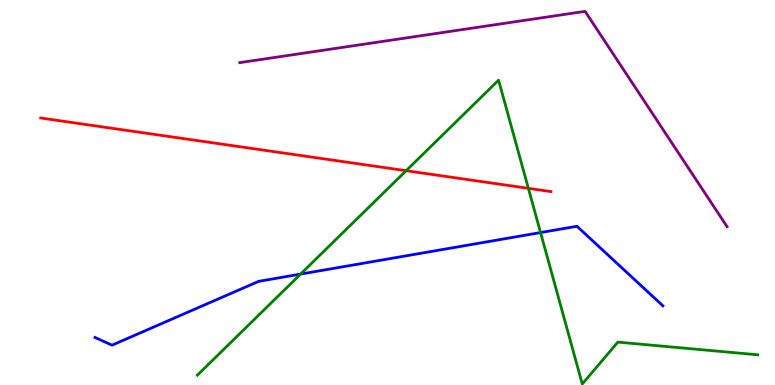[{'lines': ['blue', 'red'], 'intersections': []}, {'lines': ['green', 'red'], 'intersections': [{'x': 5.24, 'y': 5.57}, {'x': 6.82, 'y': 5.11}]}, {'lines': ['purple', 'red'], 'intersections': []}, {'lines': ['blue', 'green'], 'intersections': [{'x': 3.88, 'y': 2.88}, {'x': 6.97, 'y': 3.96}]}, {'lines': ['blue', 'purple'], 'intersections': []}, {'lines': ['green', 'purple'], 'intersections': []}]